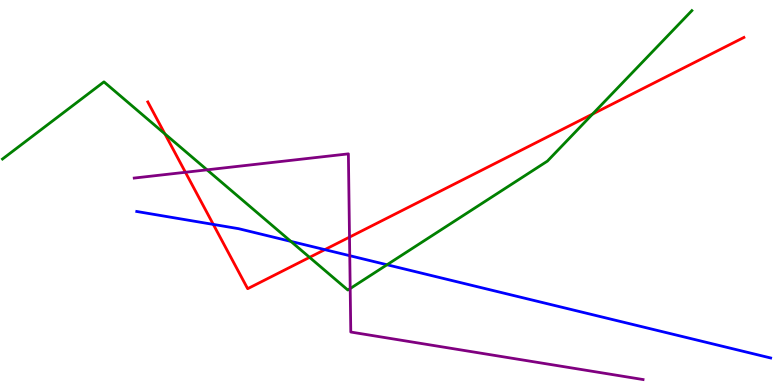[{'lines': ['blue', 'red'], 'intersections': [{'x': 2.75, 'y': 4.17}, {'x': 4.19, 'y': 3.52}]}, {'lines': ['green', 'red'], 'intersections': [{'x': 2.13, 'y': 6.52}, {'x': 3.99, 'y': 3.32}, {'x': 7.65, 'y': 7.04}]}, {'lines': ['purple', 'red'], 'intersections': [{'x': 2.39, 'y': 5.53}, {'x': 4.51, 'y': 3.84}]}, {'lines': ['blue', 'green'], 'intersections': [{'x': 3.75, 'y': 3.73}, {'x': 4.99, 'y': 3.12}]}, {'lines': ['blue', 'purple'], 'intersections': [{'x': 4.51, 'y': 3.36}]}, {'lines': ['green', 'purple'], 'intersections': [{'x': 2.67, 'y': 5.59}, {'x': 4.52, 'y': 2.51}]}]